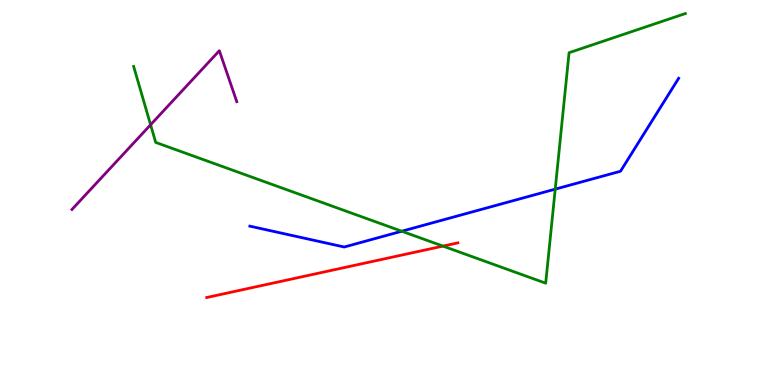[{'lines': ['blue', 'red'], 'intersections': []}, {'lines': ['green', 'red'], 'intersections': [{'x': 5.72, 'y': 3.61}]}, {'lines': ['purple', 'red'], 'intersections': []}, {'lines': ['blue', 'green'], 'intersections': [{'x': 5.18, 'y': 3.99}, {'x': 7.16, 'y': 5.09}]}, {'lines': ['blue', 'purple'], 'intersections': []}, {'lines': ['green', 'purple'], 'intersections': [{'x': 1.94, 'y': 6.76}]}]